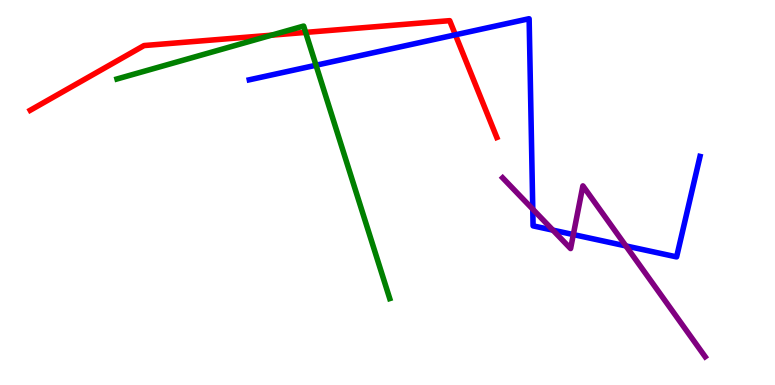[{'lines': ['blue', 'red'], 'intersections': [{'x': 5.88, 'y': 9.1}]}, {'lines': ['green', 'red'], 'intersections': [{'x': 3.5, 'y': 9.09}, {'x': 3.94, 'y': 9.16}]}, {'lines': ['purple', 'red'], 'intersections': []}, {'lines': ['blue', 'green'], 'intersections': [{'x': 4.08, 'y': 8.31}]}, {'lines': ['blue', 'purple'], 'intersections': [{'x': 6.87, 'y': 4.57}, {'x': 7.13, 'y': 4.02}, {'x': 7.4, 'y': 3.91}, {'x': 8.08, 'y': 3.61}]}, {'lines': ['green', 'purple'], 'intersections': []}]